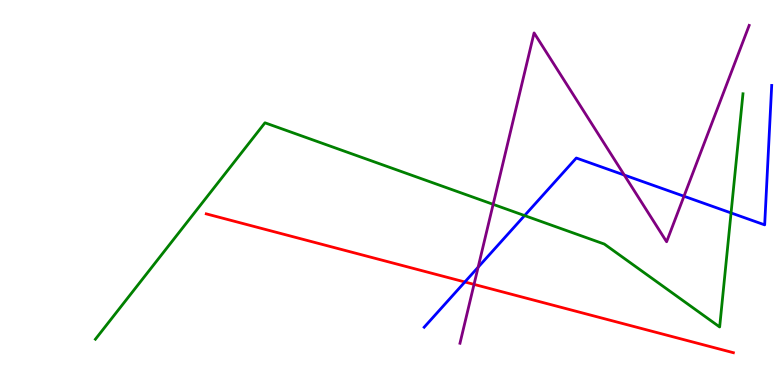[{'lines': ['blue', 'red'], 'intersections': [{'x': 6.0, 'y': 2.68}]}, {'lines': ['green', 'red'], 'intersections': []}, {'lines': ['purple', 'red'], 'intersections': [{'x': 6.12, 'y': 2.61}]}, {'lines': ['blue', 'green'], 'intersections': [{'x': 6.77, 'y': 4.4}, {'x': 9.43, 'y': 4.47}]}, {'lines': ['blue', 'purple'], 'intersections': [{'x': 6.17, 'y': 3.06}, {'x': 8.06, 'y': 5.45}, {'x': 8.83, 'y': 4.9}]}, {'lines': ['green', 'purple'], 'intersections': [{'x': 6.36, 'y': 4.69}]}]